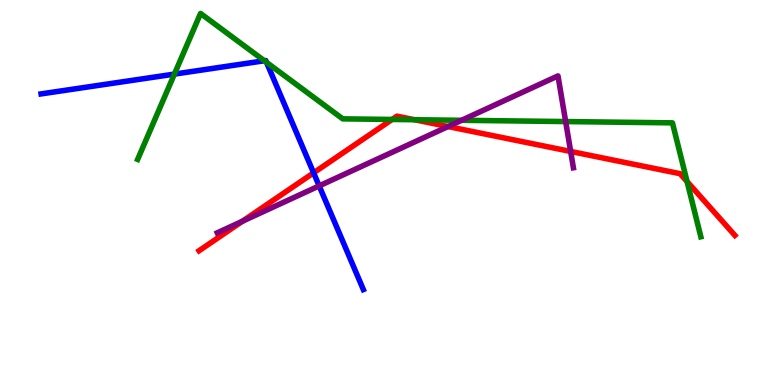[{'lines': ['blue', 'red'], 'intersections': [{'x': 4.05, 'y': 5.51}]}, {'lines': ['green', 'red'], 'intersections': [{'x': 5.06, 'y': 6.9}, {'x': 5.35, 'y': 6.89}, {'x': 8.87, 'y': 5.28}]}, {'lines': ['purple', 'red'], 'intersections': [{'x': 3.13, 'y': 4.25}, {'x': 5.78, 'y': 6.71}, {'x': 7.36, 'y': 6.07}]}, {'lines': ['blue', 'green'], 'intersections': [{'x': 2.25, 'y': 8.08}, {'x': 3.41, 'y': 8.42}, {'x': 3.44, 'y': 8.38}]}, {'lines': ['blue', 'purple'], 'intersections': [{'x': 4.12, 'y': 5.17}]}, {'lines': ['green', 'purple'], 'intersections': [{'x': 5.96, 'y': 6.88}, {'x': 7.3, 'y': 6.84}]}]